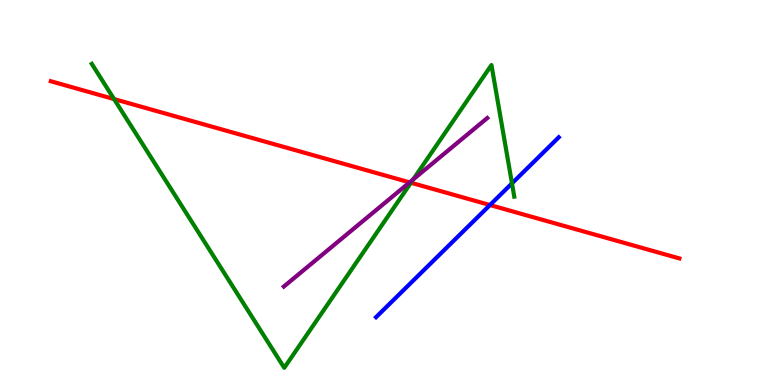[{'lines': ['blue', 'red'], 'intersections': [{'x': 6.32, 'y': 4.67}]}, {'lines': ['green', 'red'], 'intersections': [{'x': 1.47, 'y': 7.43}, {'x': 5.3, 'y': 5.25}]}, {'lines': ['purple', 'red'], 'intersections': [{'x': 5.29, 'y': 5.26}]}, {'lines': ['blue', 'green'], 'intersections': [{'x': 6.61, 'y': 5.24}]}, {'lines': ['blue', 'purple'], 'intersections': []}, {'lines': ['green', 'purple'], 'intersections': [{'x': 5.33, 'y': 5.34}]}]